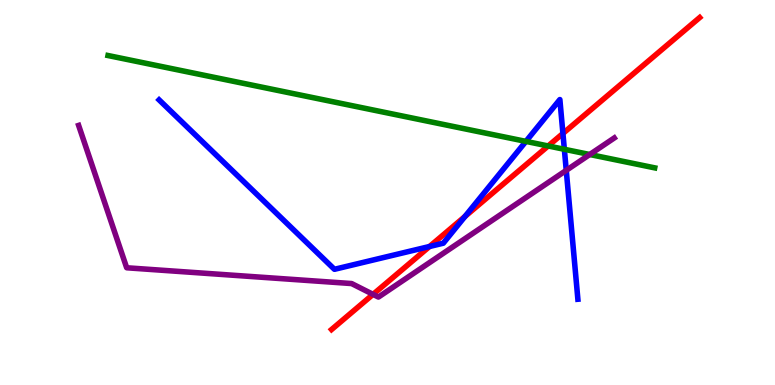[{'lines': ['blue', 'red'], 'intersections': [{'x': 5.54, 'y': 3.6}, {'x': 6.0, 'y': 4.38}, {'x': 7.26, 'y': 6.53}]}, {'lines': ['green', 'red'], 'intersections': [{'x': 7.07, 'y': 6.21}]}, {'lines': ['purple', 'red'], 'intersections': [{'x': 4.81, 'y': 2.35}]}, {'lines': ['blue', 'green'], 'intersections': [{'x': 6.79, 'y': 6.33}, {'x': 7.28, 'y': 6.12}]}, {'lines': ['blue', 'purple'], 'intersections': [{'x': 7.31, 'y': 5.58}]}, {'lines': ['green', 'purple'], 'intersections': [{'x': 7.61, 'y': 5.99}]}]